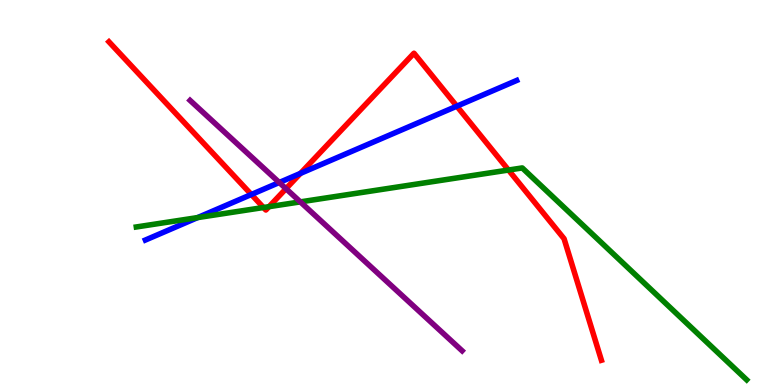[{'lines': ['blue', 'red'], 'intersections': [{'x': 3.24, 'y': 4.95}, {'x': 3.88, 'y': 5.5}, {'x': 5.89, 'y': 7.24}]}, {'lines': ['green', 'red'], 'intersections': [{'x': 3.4, 'y': 4.61}, {'x': 3.47, 'y': 4.63}, {'x': 6.56, 'y': 5.58}]}, {'lines': ['purple', 'red'], 'intersections': [{'x': 3.69, 'y': 5.1}]}, {'lines': ['blue', 'green'], 'intersections': [{'x': 2.55, 'y': 4.35}]}, {'lines': ['blue', 'purple'], 'intersections': [{'x': 3.6, 'y': 5.26}]}, {'lines': ['green', 'purple'], 'intersections': [{'x': 3.88, 'y': 4.76}]}]